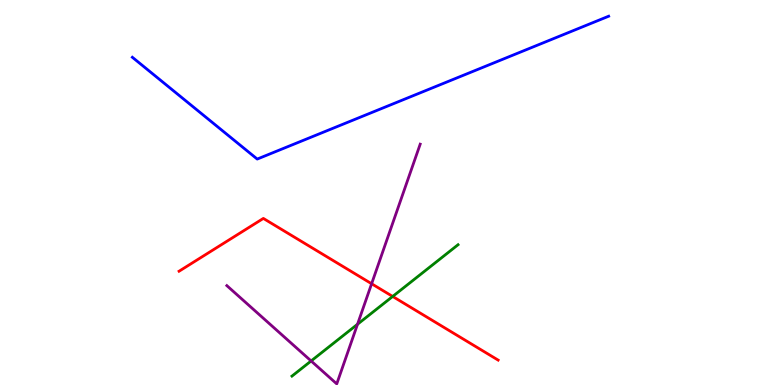[{'lines': ['blue', 'red'], 'intersections': []}, {'lines': ['green', 'red'], 'intersections': [{'x': 5.07, 'y': 2.3}]}, {'lines': ['purple', 'red'], 'intersections': [{'x': 4.8, 'y': 2.63}]}, {'lines': ['blue', 'green'], 'intersections': []}, {'lines': ['blue', 'purple'], 'intersections': []}, {'lines': ['green', 'purple'], 'intersections': [{'x': 4.01, 'y': 0.624}, {'x': 4.61, 'y': 1.58}]}]